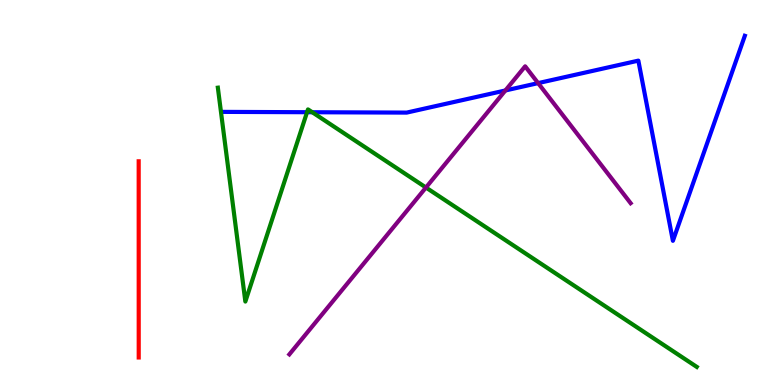[{'lines': ['blue', 'red'], 'intersections': []}, {'lines': ['green', 'red'], 'intersections': []}, {'lines': ['purple', 'red'], 'intersections': []}, {'lines': ['blue', 'green'], 'intersections': [{'x': 3.96, 'y': 7.09}, {'x': 4.03, 'y': 7.08}]}, {'lines': ['blue', 'purple'], 'intersections': [{'x': 6.52, 'y': 7.65}, {'x': 6.94, 'y': 7.84}]}, {'lines': ['green', 'purple'], 'intersections': [{'x': 5.5, 'y': 5.13}]}]